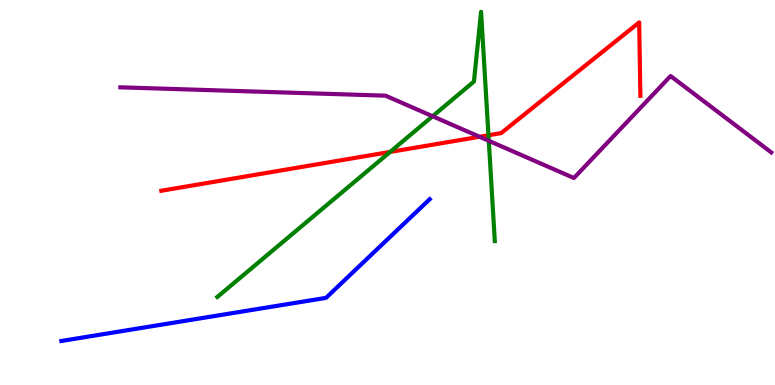[{'lines': ['blue', 'red'], 'intersections': []}, {'lines': ['green', 'red'], 'intersections': [{'x': 5.03, 'y': 6.05}, {'x': 6.3, 'y': 6.49}]}, {'lines': ['purple', 'red'], 'intersections': [{'x': 6.19, 'y': 6.45}]}, {'lines': ['blue', 'green'], 'intersections': []}, {'lines': ['blue', 'purple'], 'intersections': []}, {'lines': ['green', 'purple'], 'intersections': [{'x': 5.58, 'y': 6.98}, {'x': 6.31, 'y': 6.34}]}]